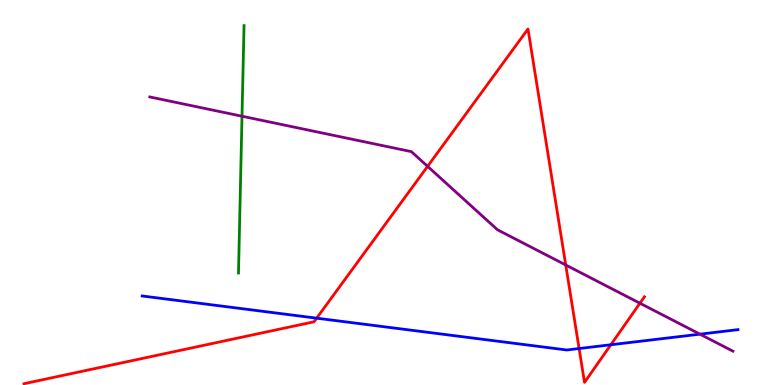[{'lines': ['blue', 'red'], 'intersections': [{'x': 4.09, 'y': 1.74}, {'x': 7.47, 'y': 0.947}, {'x': 7.88, 'y': 1.05}]}, {'lines': ['green', 'red'], 'intersections': []}, {'lines': ['purple', 'red'], 'intersections': [{'x': 5.52, 'y': 5.68}, {'x': 7.3, 'y': 3.12}, {'x': 8.26, 'y': 2.12}]}, {'lines': ['blue', 'green'], 'intersections': []}, {'lines': ['blue', 'purple'], 'intersections': [{'x': 9.03, 'y': 1.32}]}, {'lines': ['green', 'purple'], 'intersections': [{'x': 3.12, 'y': 6.98}]}]